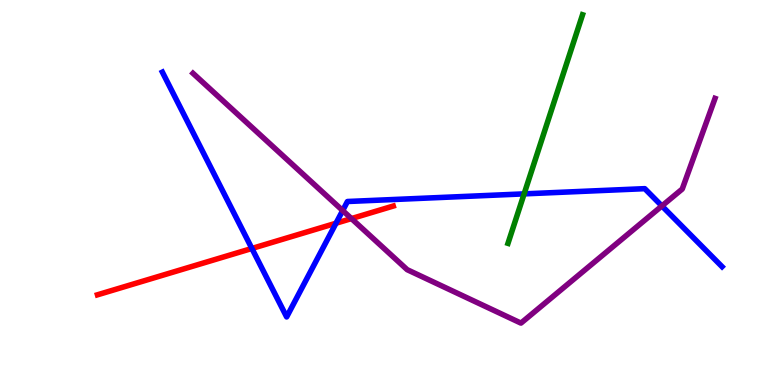[{'lines': ['blue', 'red'], 'intersections': [{'x': 3.25, 'y': 3.55}, {'x': 4.34, 'y': 4.2}]}, {'lines': ['green', 'red'], 'intersections': []}, {'lines': ['purple', 'red'], 'intersections': [{'x': 4.53, 'y': 4.32}]}, {'lines': ['blue', 'green'], 'intersections': [{'x': 6.76, 'y': 4.96}]}, {'lines': ['blue', 'purple'], 'intersections': [{'x': 4.42, 'y': 4.53}, {'x': 8.54, 'y': 4.65}]}, {'lines': ['green', 'purple'], 'intersections': []}]